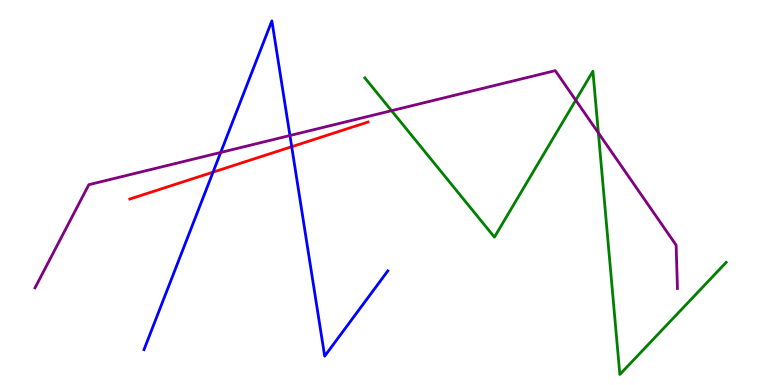[{'lines': ['blue', 'red'], 'intersections': [{'x': 2.75, 'y': 5.53}, {'x': 3.76, 'y': 6.19}]}, {'lines': ['green', 'red'], 'intersections': []}, {'lines': ['purple', 'red'], 'intersections': []}, {'lines': ['blue', 'green'], 'intersections': []}, {'lines': ['blue', 'purple'], 'intersections': [{'x': 2.85, 'y': 6.04}, {'x': 3.74, 'y': 6.48}]}, {'lines': ['green', 'purple'], 'intersections': [{'x': 5.05, 'y': 7.13}, {'x': 7.43, 'y': 7.4}, {'x': 7.72, 'y': 6.55}]}]